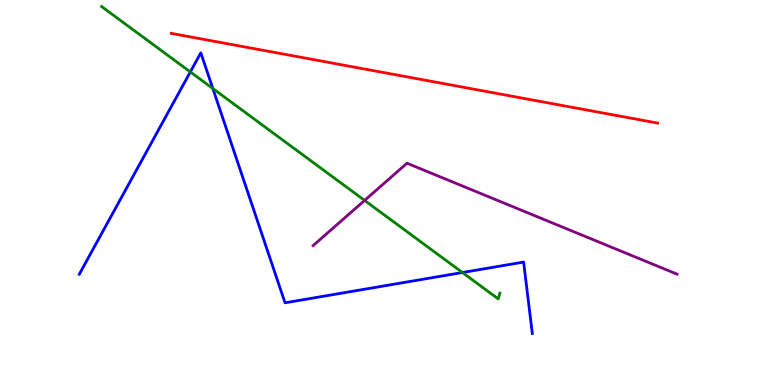[{'lines': ['blue', 'red'], 'intersections': []}, {'lines': ['green', 'red'], 'intersections': []}, {'lines': ['purple', 'red'], 'intersections': []}, {'lines': ['blue', 'green'], 'intersections': [{'x': 2.46, 'y': 8.13}, {'x': 2.75, 'y': 7.7}, {'x': 5.97, 'y': 2.92}]}, {'lines': ['blue', 'purple'], 'intersections': []}, {'lines': ['green', 'purple'], 'intersections': [{'x': 4.7, 'y': 4.79}]}]